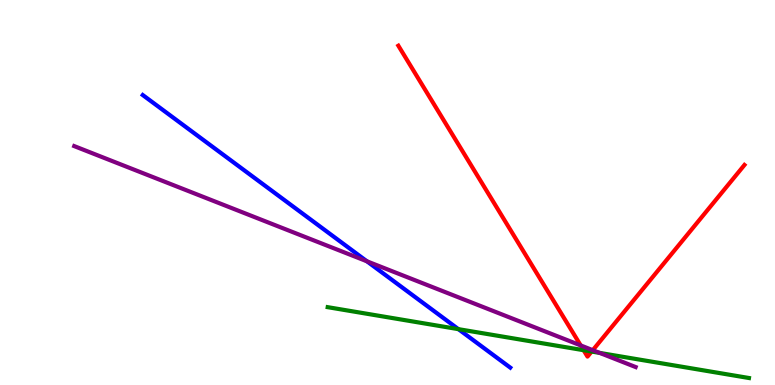[{'lines': ['blue', 'red'], 'intersections': []}, {'lines': ['green', 'red'], 'intersections': [{'x': 7.53, 'y': 0.904}, {'x': 7.63, 'y': 0.869}]}, {'lines': ['purple', 'red'], 'intersections': [{'x': 7.49, 'y': 1.03}, {'x': 7.65, 'y': 0.905}]}, {'lines': ['blue', 'green'], 'intersections': [{'x': 5.91, 'y': 1.45}]}, {'lines': ['blue', 'purple'], 'intersections': [{'x': 4.73, 'y': 3.21}]}, {'lines': ['green', 'purple'], 'intersections': [{'x': 7.74, 'y': 0.833}]}]